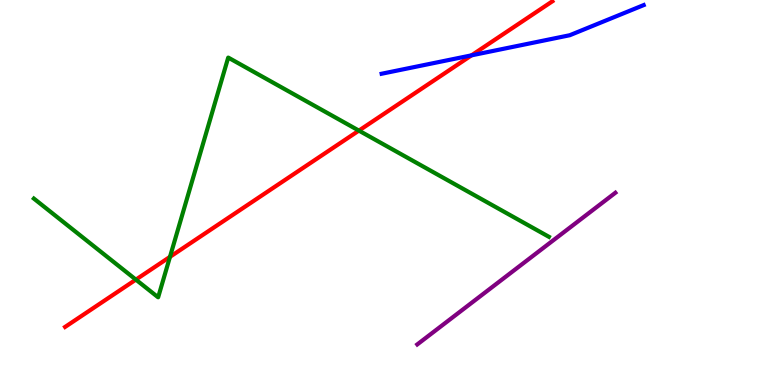[{'lines': ['blue', 'red'], 'intersections': [{'x': 6.08, 'y': 8.56}]}, {'lines': ['green', 'red'], 'intersections': [{'x': 1.75, 'y': 2.74}, {'x': 2.19, 'y': 3.33}, {'x': 4.63, 'y': 6.61}]}, {'lines': ['purple', 'red'], 'intersections': []}, {'lines': ['blue', 'green'], 'intersections': []}, {'lines': ['blue', 'purple'], 'intersections': []}, {'lines': ['green', 'purple'], 'intersections': []}]